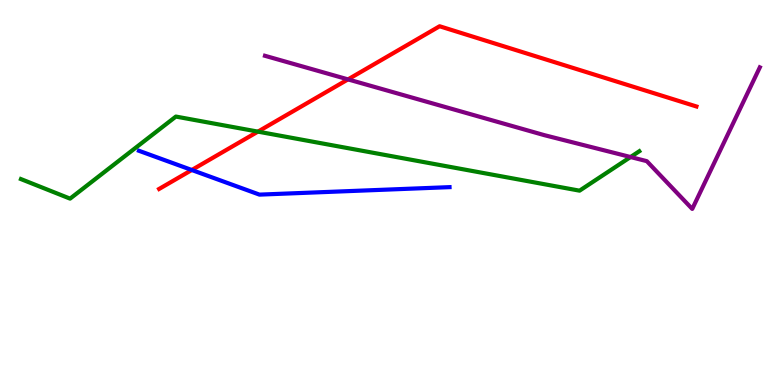[{'lines': ['blue', 'red'], 'intersections': [{'x': 2.47, 'y': 5.58}]}, {'lines': ['green', 'red'], 'intersections': [{'x': 3.33, 'y': 6.58}]}, {'lines': ['purple', 'red'], 'intersections': [{'x': 4.49, 'y': 7.94}]}, {'lines': ['blue', 'green'], 'intersections': []}, {'lines': ['blue', 'purple'], 'intersections': []}, {'lines': ['green', 'purple'], 'intersections': [{'x': 8.14, 'y': 5.92}]}]